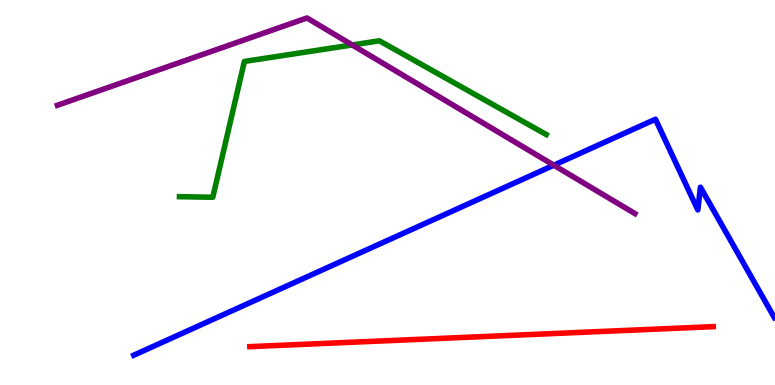[{'lines': ['blue', 'red'], 'intersections': []}, {'lines': ['green', 'red'], 'intersections': []}, {'lines': ['purple', 'red'], 'intersections': []}, {'lines': ['blue', 'green'], 'intersections': []}, {'lines': ['blue', 'purple'], 'intersections': [{'x': 7.15, 'y': 5.71}]}, {'lines': ['green', 'purple'], 'intersections': [{'x': 4.54, 'y': 8.83}]}]